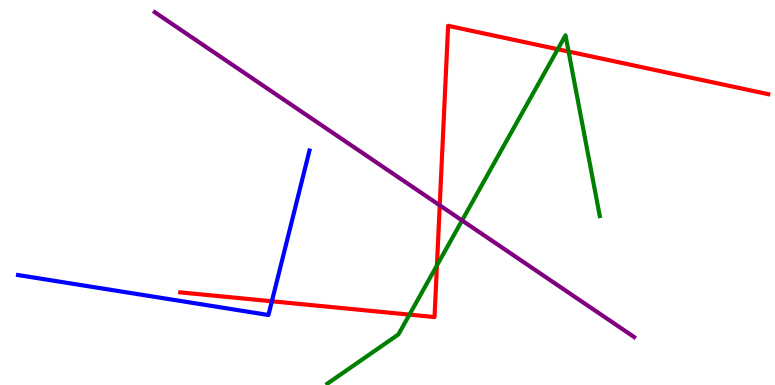[{'lines': ['blue', 'red'], 'intersections': [{'x': 3.51, 'y': 2.17}]}, {'lines': ['green', 'red'], 'intersections': [{'x': 5.28, 'y': 1.83}, {'x': 5.64, 'y': 3.1}, {'x': 7.2, 'y': 8.72}, {'x': 7.34, 'y': 8.66}]}, {'lines': ['purple', 'red'], 'intersections': [{'x': 5.67, 'y': 4.67}]}, {'lines': ['blue', 'green'], 'intersections': []}, {'lines': ['blue', 'purple'], 'intersections': []}, {'lines': ['green', 'purple'], 'intersections': [{'x': 5.96, 'y': 4.27}]}]